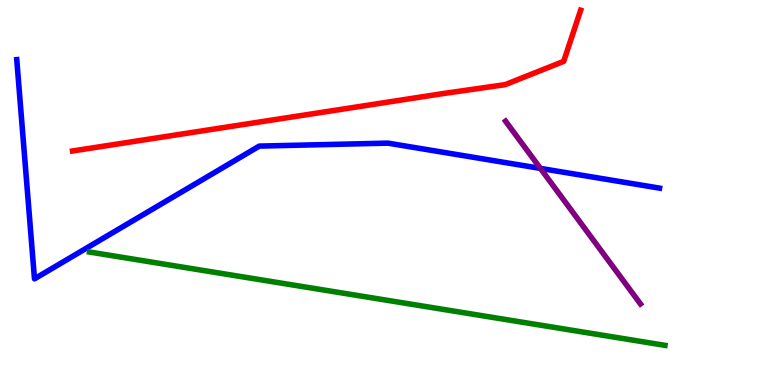[{'lines': ['blue', 'red'], 'intersections': []}, {'lines': ['green', 'red'], 'intersections': []}, {'lines': ['purple', 'red'], 'intersections': []}, {'lines': ['blue', 'green'], 'intersections': []}, {'lines': ['blue', 'purple'], 'intersections': [{'x': 6.97, 'y': 5.63}]}, {'lines': ['green', 'purple'], 'intersections': []}]